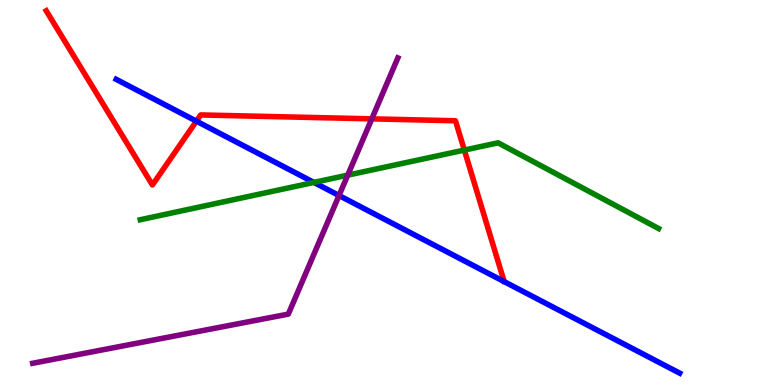[{'lines': ['blue', 'red'], 'intersections': [{'x': 2.53, 'y': 6.85}]}, {'lines': ['green', 'red'], 'intersections': [{'x': 5.99, 'y': 6.1}]}, {'lines': ['purple', 'red'], 'intersections': [{'x': 4.8, 'y': 6.91}]}, {'lines': ['blue', 'green'], 'intersections': [{'x': 4.05, 'y': 5.26}]}, {'lines': ['blue', 'purple'], 'intersections': [{'x': 4.37, 'y': 4.92}]}, {'lines': ['green', 'purple'], 'intersections': [{'x': 4.49, 'y': 5.45}]}]